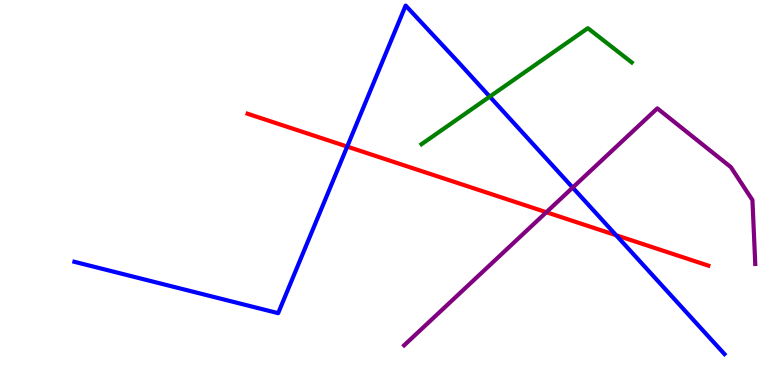[{'lines': ['blue', 'red'], 'intersections': [{'x': 4.48, 'y': 6.19}, {'x': 7.95, 'y': 3.89}]}, {'lines': ['green', 'red'], 'intersections': []}, {'lines': ['purple', 'red'], 'intersections': [{'x': 7.05, 'y': 4.49}]}, {'lines': ['blue', 'green'], 'intersections': [{'x': 6.32, 'y': 7.49}]}, {'lines': ['blue', 'purple'], 'intersections': [{'x': 7.39, 'y': 5.13}]}, {'lines': ['green', 'purple'], 'intersections': []}]